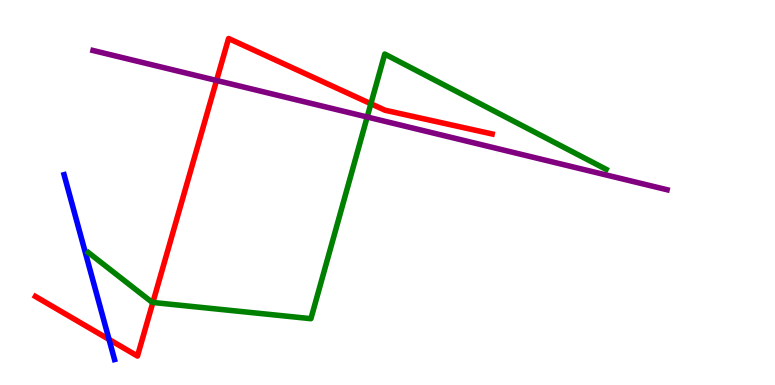[{'lines': ['blue', 'red'], 'intersections': [{'x': 1.41, 'y': 1.18}]}, {'lines': ['green', 'red'], 'intersections': [{'x': 1.97, 'y': 2.14}, {'x': 4.79, 'y': 7.31}]}, {'lines': ['purple', 'red'], 'intersections': [{'x': 2.79, 'y': 7.91}]}, {'lines': ['blue', 'green'], 'intersections': []}, {'lines': ['blue', 'purple'], 'intersections': []}, {'lines': ['green', 'purple'], 'intersections': [{'x': 4.74, 'y': 6.96}]}]